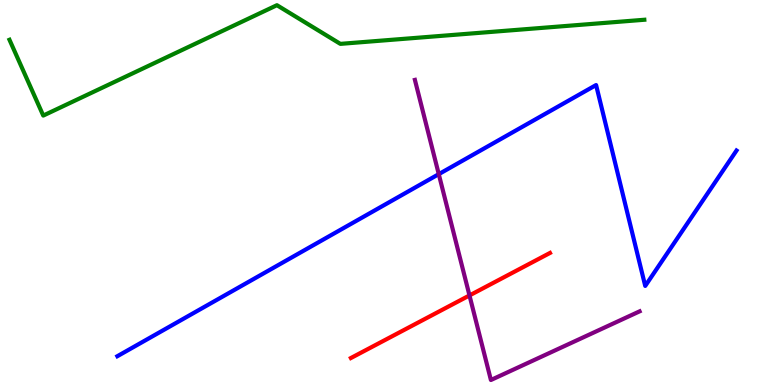[{'lines': ['blue', 'red'], 'intersections': []}, {'lines': ['green', 'red'], 'intersections': []}, {'lines': ['purple', 'red'], 'intersections': [{'x': 6.06, 'y': 2.33}]}, {'lines': ['blue', 'green'], 'intersections': []}, {'lines': ['blue', 'purple'], 'intersections': [{'x': 5.66, 'y': 5.48}]}, {'lines': ['green', 'purple'], 'intersections': []}]